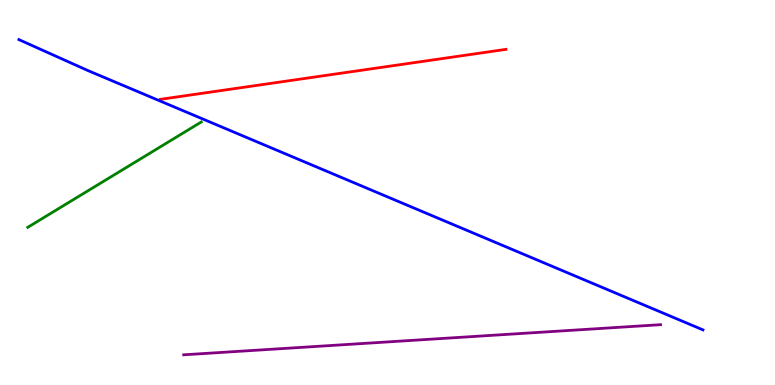[{'lines': ['blue', 'red'], 'intersections': []}, {'lines': ['green', 'red'], 'intersections': []}, {'lines': ['purple', 'red'], 'intersections': []}, {'lines': ['blue', 'green'], 'intersections': []}, {'lines': ['blue', 'purple'], 'intersections': []}, {'lines': ['green', 'purple'], 'intersections': []}]